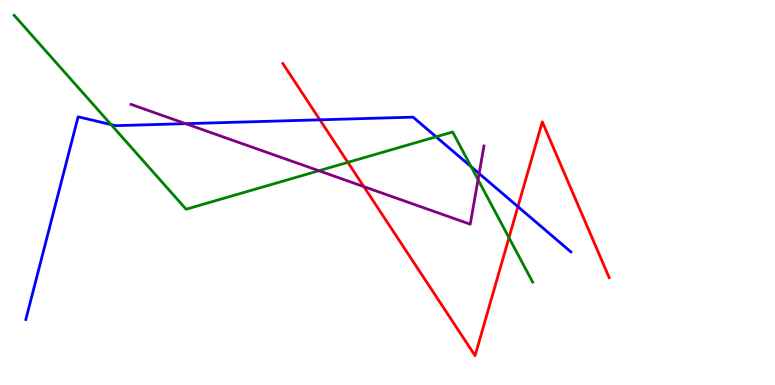[{'lines': ['blue', 'red'], 'intersections': [{'x': 4.13, 'y': 6.89}, {'x': 6.68, 'y': 4.63}]}, {'lines': ['green', 'red'], 'intersections': [{'x': 4.49, 'y': 5.78}, {'x': 6.57, 'y': 3.83}]}, {'lines': ['purple', 'red'], 'intersections': [{'x': 4.69, 'y': 5.15}]}, {'lines': ['blue', 'green'], 'intersections': [{'x': 1.43, 'y': 6.76}, {'x': 5.63, 'y': 6.45}, {'x': 6.08, 'y': 5.67}]}, {'lines': ['blue', 'purple'], 'intersections': [{'x': 2.4, 'y': 6.79}, {'x': 6.18, 'y': 5.49}]}, {'lines': ['green', 'purple'], 'intersections': [{'x': 4.11, 'y': 5.57}, {'x': 6.17, 'y': 5.33}]}]